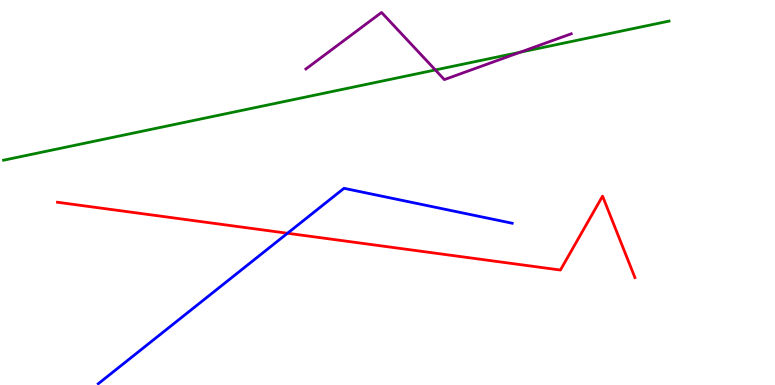[{'lines': ['blue', 'red'], 'intersections': [{'x': 3.71, 'y': 3.94}]}, {'lines': ['green', 'red'], 'intersections': []}, {'lines': ['purple', 'red'], 'intersections': []}, {'lines': ['blue', 'green'], 'intersections': []}, {'lines': ['blue', 'purple'], 'intersections': []}, {'lines': ['green', 'purple'], 'intersections': [{'x': 5.62, 'y': 8.18}, {'x': 6.71, 'y': 8.64}]}]